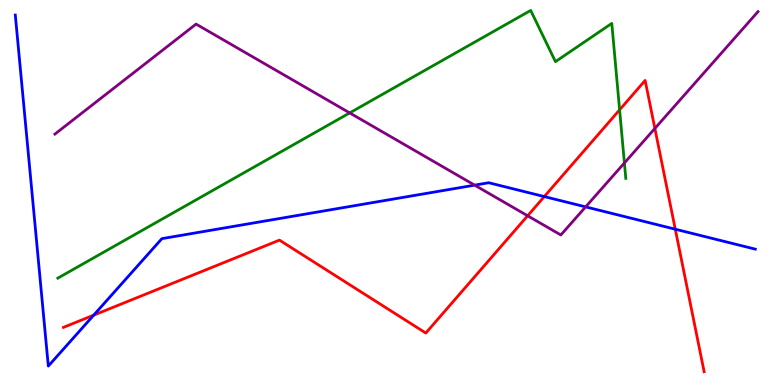[{'lines': ['blue', 'red'], 'intersections': [{'x': 1.21, 'y': 1.81}, {'x': 7.02, 'y': 4.89}, {'x': 8.71, 'y': 4.05}]}, {'lines': ['green', 'red'], 'intersections': [{'x': 7.99, 'y': 7.15}]}, {'lines': ['purple', 'red'], 'intersections': [{'x': 6.81, 'y': 4.4}, {'x': 8.45, 'y': 6.66}]}, {'lines': ['blue', 'green'], 'intersections': []}, {'lines': ['blue', 'purple'], 'intersections': [{'x': 6.12, 'y': 5.19}, {'x': 7.56, 'y': 4.63}]}, {'lines': ['green', 'purple'], 'intersections': [{'x': 4.51, 'y': 7.07}, {'x': 8.06, 'y': 5.77}]}]